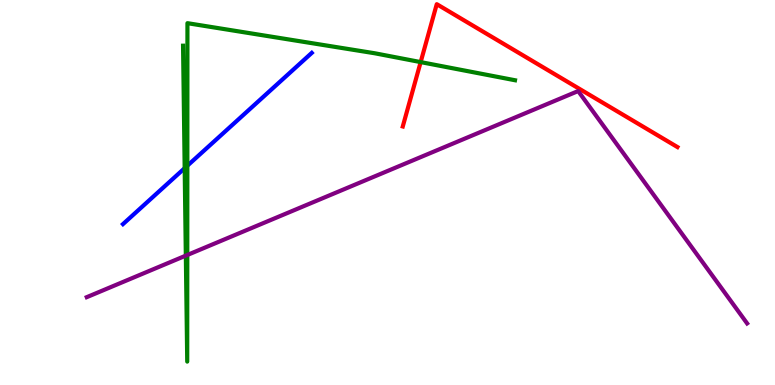[{'lines': ['blue', 'red'], 'intersections': []}, {'lines': ['green', 'red'], 'intersections': [{'x': 5.43, 'y': 8.39}]}, {'lines': ['purple', 'red'], 'intersections': []}, {'lines': ['blue', 'green'], 'intersections': [{'x': 2.38, 'y': 5.63}, {'x': 2.42, 'y': 5.7}]}, {'lines': ['blue', 'purple'], 'intersections': []}, {'lines': ['green', 'purple'], 'intersections': [{'x': 2.4, 'y': 3.36}, {'x': 2.42, 'y': 3.38}]}]